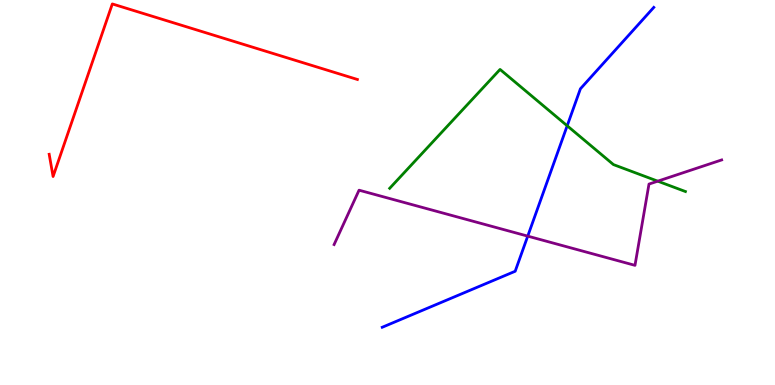[{'lines': ['blue', 'red'], 'intersections': []}, {'lines': ['green', 'red'], 'intersections': []}, {'lines': ['purple', 'red'], 'intersections': []}, {'lines': ['blue', 'green'], 'intersections': [{'x': 7.32, 'y': 6.73}]}, {'lines': ['blue', 'purple'], 'intersections': [{'x': 6.81, 'y': 3.87}]}, {'lines': ['green', 'purple'], 'intersections': [{'x': 8.49, 'y': 5.29}]}]